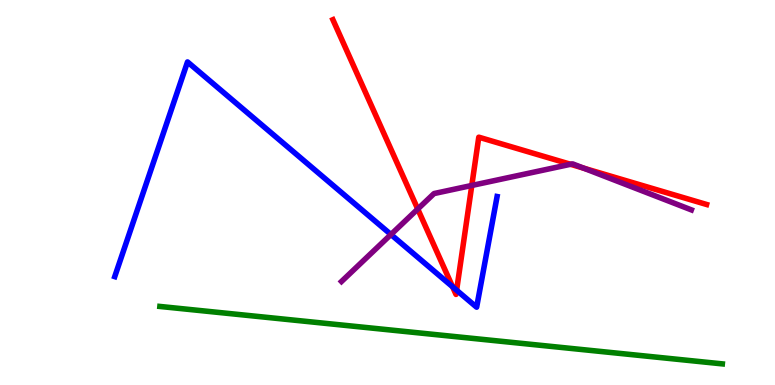[{'lines': ['blue', 'red'], 'intersections': [{'x': 5.84, 'y': 2.55}, {'x': 5.89, 'y': 2.46}]}, {'lines': ['green', 'red'], 'intersections': []}, {'lines': ['purple', 'red'], 'intersections': [{'x': 5.39, 'y': 4.57}, {'x': 6.09, 'y': 5.18}, {'x': 7.36, 'y': 5.73}, {'x': 7.53, 'y': 5.63}]}, {'lines': ['blue', 'green'], 'intersections': []}, {'lines': ['blue', 'purple'], 'intersections': [{'x': 5.04, 'y': 3.91}]}, {'lines': ['green', 'purple'], 'intersections': []}]